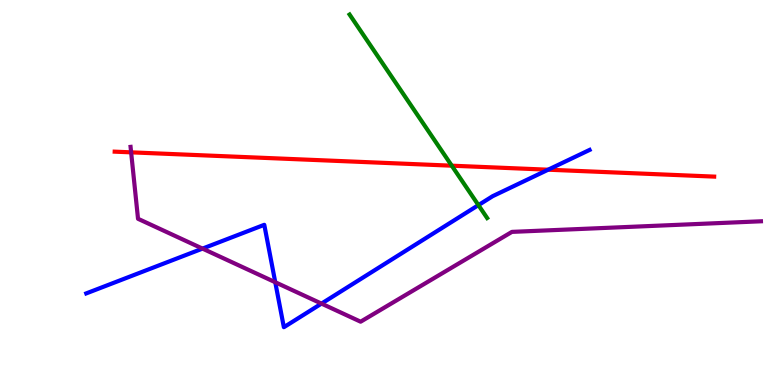[{'lines': ['blue', 'red'], 'intersections': [{'x': 7.07, 'y': 5.59}]}, {'lines': ['green', 'red'], 'intersections': [{'x': 5.83, 'y': 5.7}]}, {'lines': ['purple', 'red'], 'intersections': [{'x': 1.69, 'y': 6.04}]}, {'lines': ['blue', 'green'], 'intersections': [{'x': 6.17, 'y': 4.67}]}, {'lines': ['blue', 'purple'], 'intersections': [{'x': 2.61, 'y': 3.54}, {'x': 3.55, 'y': 2.67}, {'x': 4.15, 'y': 2.11}]}, {'lines': ['green', 'purple'], 'intersections': []}]